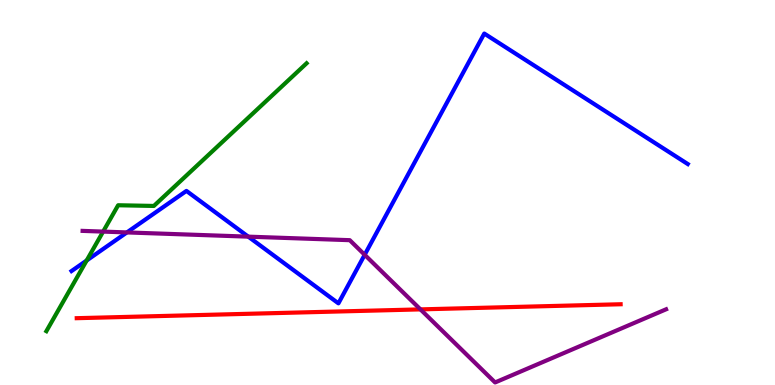[{'lines': ['blue', 'red'], 'intersections': []}, {'lines': ['green', 'red'], 'intersections': []}, {'lines': ['purple', 'red'], 'intersections': [{'x': 5.43, 'y': 1.96}]}, {'lines': ['blue', 'green'], 'intersections': [{'x': 1.12, 'y': 3.23}]}, {'lines': ['blue', 'purple'], 'intersections': [{'x': 1.64, 'y': 3.96}, {'x': 3.2, 'y': 3.85}, {'x': 4.71, 'y': 3.38}]}, {'lines': ['green', 'purple'], 'intersections': [{'x': 1.33, 'y': 3.98}]}]